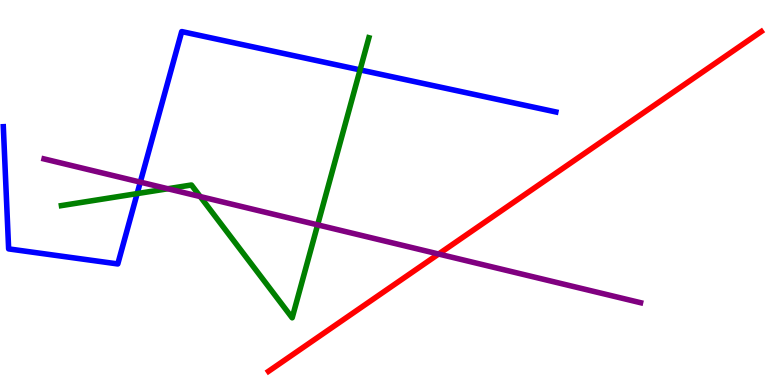[{'lines': ['blue', 'red'], 'intersections': []}, {'lines': ['green', 'red'], 'intersections': []}, {'lines': ['purple', 'red'], 'intersections': [{'x': 5.66, 'y': 3.4}]}, {'lines': ['blue', 'green'], 'intersections': [{'x': 1.77, 'y': 4.97}, {'x': 4.65, 'y': 8.18}]}, {'lines': ['blue', 'purple'], 'intersections': [{'x': 1.81, 'y': 5.27}]}, {'lines': ['green', 'purple'], 'intersections': [{'x': 2.17, 'y': 5.1}, {'x': 2.58, 'y': 4.89}, {'x': 4.1, 'y': 4.16}]}]